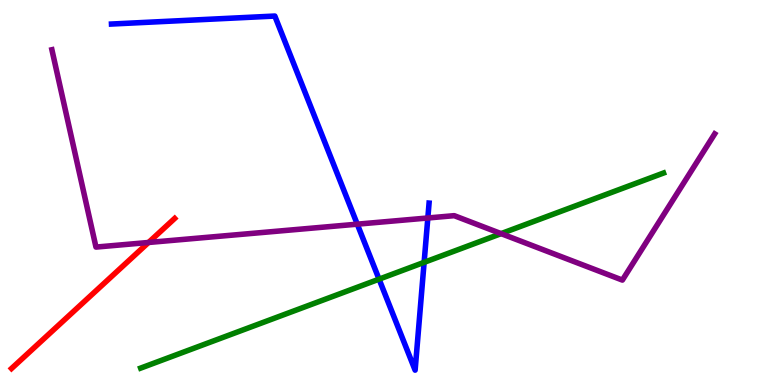[{'lines': ['blue', 'red'], 'intersections': []}, {'lines': ['green', 'red'], 'intersections': []}, {'lines': ['purple', 'red'], 'intersections': [{'x': 1.92, 'y': 3.7}]}, {'lines': ['blue', 'green'], 'intersections': [{'x': 4.89, 'y': 2.75}, {'x': 5.47, 'y': 3.19}]}, {'lines': ['blue', 'purple'], 'intersections': [{'x': 4.61, 'y': 4.18}, {'x': 5.52, 'y': 4.34}]}, {'lines': ['green', 'purple'], 'intersections': [{'x': 6.47, 'y': 3.93}]}]